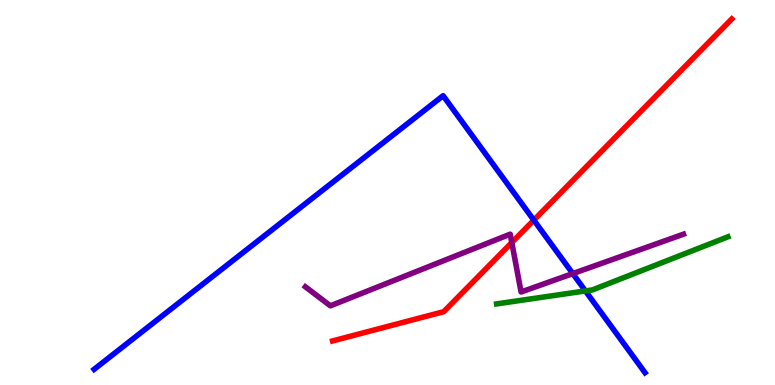[{'lines': ['blue', 'red'], 'intersections': [{'x': 6.89, 'y': 4.28}]}, {'lines': ['green', 'red'], 'intersections': []}, {'lines': ['purple', 'red'], 'intersections': [{'x': 6.6, 'y': 3.7}]}, {'lines': ['blue', 'green'], 'intersections': [{'x': 7.55, 'y': 2.44}]}, {'lines': ['blue', 'purple'], 'intersections': [{'x': 7.39, 'y': 2.89}]}, {'lines': ['green', 'purple'], 'intersections': []}]